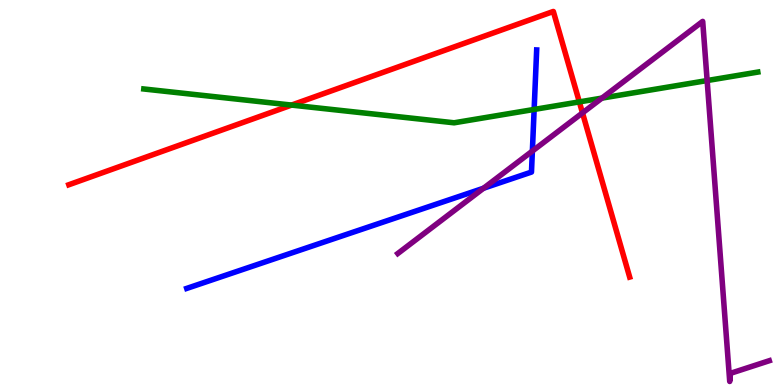[{'lines': ['blue', 'red'], 'intersections': []}, {'lines': ['green', 'red'], 'intersections': [{'x': 3.76, 'y': 7.27}, {'x': 7.48, 'y': 7.35}]}, {'lines': ['purple', 'red'], 'intersections': [{'x': 7.52, 'y': 7.07}]}, {'lines': ['blue', 'green'], 'intersections': [{'x': 6.89, 'y': 7.16}]}, {'lines': ['blue', 'purple'], 'intersections': [{'x': 6.24, 'y': 5.11}, {'x': 6.87, 'y': 6.08}]}, {'lines': ['green', 'purple'], 'intersections': [{'x': 7.77, 'y': 7.45}, {'x': 9.12, 'y': 7.91}]}]